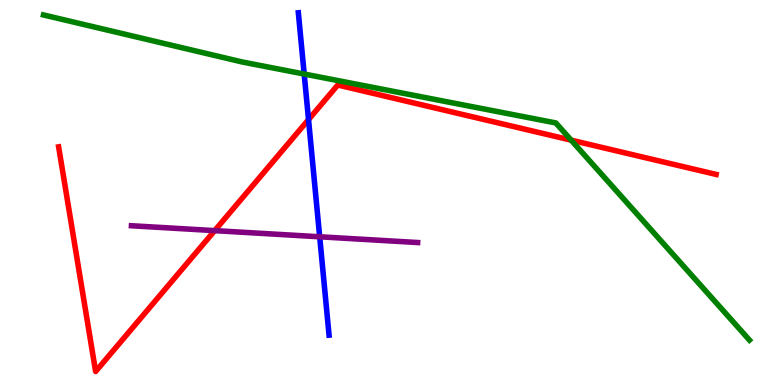[{'lines': ['blue', 'red'], 'intersections': [{'x': 3.98, 'y': 6.89}]}, {'lines': ['green', 'red'], 'intersections': [{'x': 7.37, 'y': 6.36}]}, {'lines': ['purple', 'red'], 'intersections': [{'x': 2.77, 'y': 4.01}]}, {'lines': ['blue', 'green'], 'intersections': [{'x': 3.92, 'y': 8.08}]}, {'lines': ['blue', 'purple'], 'intersections': [{'x': 4.13, 'y': 3.85}]}, {'lines': ['green', 'purple'], 'intersections': []}]